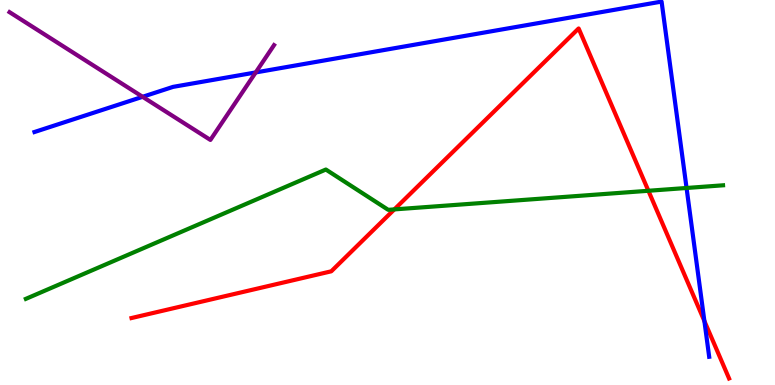[{'lines': ['blue', 'red'], 'intersections': [{'x': 9.09, 'y': 1.66}]}, {'lines': ['green', 'red'], 'intersections': [{'x': 5.09, 'y': 4.56}, {'x': 8.37, 'y': 5.04}]}, {'lines': ['purple', 'red'], 'intersections': []}, {'lines': ['blue', 'green'], 'intersections': [{'x': 8.86, 'y': 5.12}]}, {'lines': ['blue', 'purple'], 'intersections': [{'x': 1.84, 'y': 7.49}, {'x': 3.3, 'y': 8.12}]}, {'lines': ['green', 'purple'], 'intersections': []}]